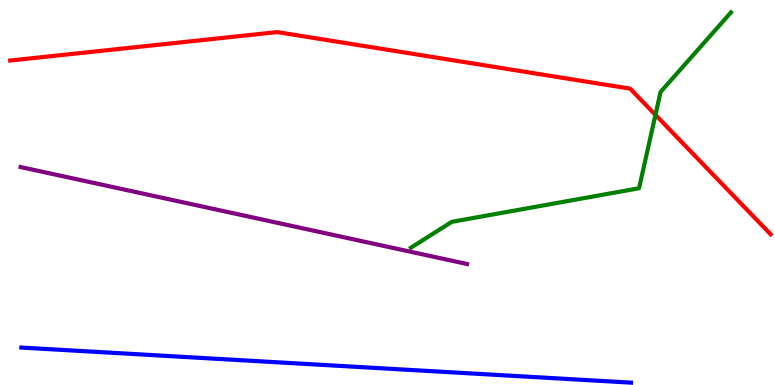[{'lines': ['blue', 'red'], 'intersections': []}, {'lines': ['green', 'red'], 'intersections': [{'x': 8.46, 'y': 7.02}]}, {'lines': ['purple', 'red'], 'intersections': []}, {'lines': ['blue', 'green'], 'intersections': []}, {'lines': ['blue', 'purple'], 'intersections': []}, {'lines': ['green', 'purple'], 'intersections': []}]